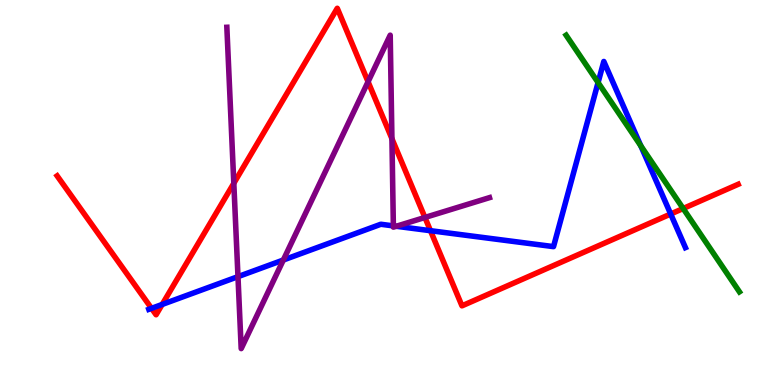[{'lines': ['blue', 'red'], 'intersections': [{'x': 1.95, 'y': 1.99}, {'x': 2.09, 'y': 2.09}, {'x': 5.55, 'y': 4.01}, {'x': 8.65, 'y': 4.44}]}, {'lines': ['green', 'red'], 'intersections': [{'x': 8.81, 'y': 4.58}]}, {'lines': ['purple', 'red'], 'intersections': [{'x': 3.02, 'y': 5.24}, {'x': 4.75, 'y': 7.88}, {'x': 5.06, 'y': 6.4}, {'x': 5.48, 'y': 4.35}]}, {'lines': ['blue', 'green'], 'intersections': [{'x': 7.72, 'y': 7.86}, {'x': 8.27, 'y': 6.21}]}, {'lines': ['blue', 'purple'], 'intersections': [{'x': 3.07, 'y': 2.81}, {'x': 3.66, 'y': 3.25}, {'x': 5.08, 'y': 4.13}, {'x': 5.11, 'y': 4.12}]}, {'lines': ['green', 'purple'], 'intersections': []}]